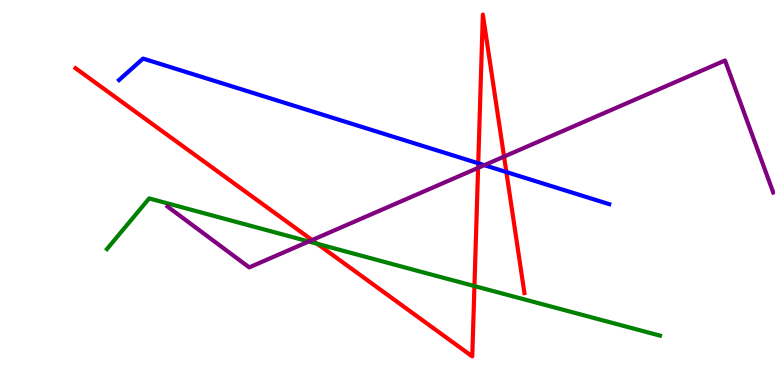[{'lines': ['blue', 'red'], 'intersections': [{'x': 6.17, 'y': 5.76}, {'x': 6.53, 'y': 5.53}]}, {'lines': ['green', 'red'], 'intersections': [{'x': 4.09, 'y': 3.67}, {'x': 6.12, 'y': 2.57}]}, {'lines': ['purple', 'red'], 'intersections': [{'x': 4.03, 'y': 3.76}, {'x': 6.17, 'y': 5.64}, {'x': 6.5, 'y': 5.93}]}, {'lines': ['blue', 'green'], 'intersections': []}, {'lines': ['blue', 'purple'], 'intersections': [{'x': 6.25, 'y': 5.71}]}, {'lines': ['green', 'purple'], 'intersections': [{'x': 3.98, 'y': 3.73}]}]